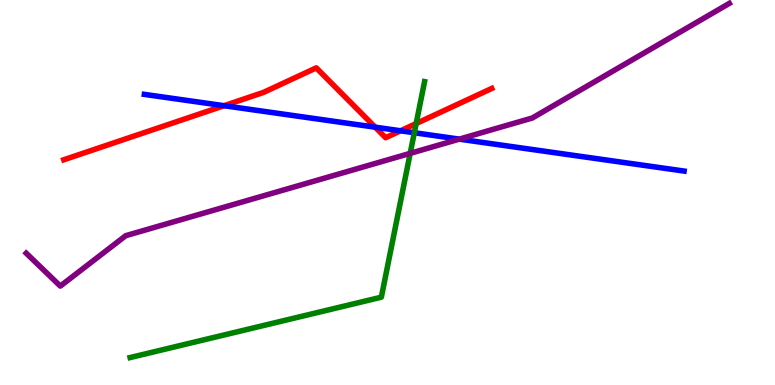[{'lines': ['blue', 'red'], 'intersections': [{'x': 2.89, 'y': 7.25}, {'x': 4.84, 'y': 6.7}, {'x': 5.17, 'y': 6.6}]}, {'lines': ['green', 'red'], 'intersections': [{'x': 5.37, 'y': 6.79}]}, {'lines': ['purple', 'red'], 'intersections': []}, {'lines': ['blue', 'green'], 'intersections': [{'x': 5.35, 'y': 6.55}]}, {'lines': ['blue', 'purple'], 'intersections': [{'x': 5.93, 'y': 6.39}]}, {'lines': ['green', 'purple'], 'intersections': [{'x': 5.29, 'y': 6.02}]}]